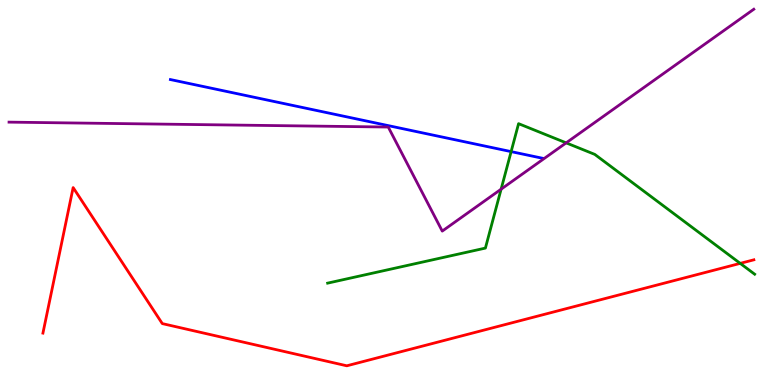[{'lines': ['blue', 'red'], 'intersections': []}, {'lines': ['green', 'red'], 'intersections': [{'x': 9.55, 'y': 3.16}]}, {'lines': ['purple', 'red'], 'intersections': []}, {'lines': ['blue', 'green'], 'intersections': [{'x': 6.6, 'y': 6.06}]}, {'lines': ['blue', 'purple'], 'intersections': []}, {'lines': ['green', 'purple'], 'intersections': [{'x': 6.47, 'y': 5.09}, {'x': 7.31, 'y': 6.29}]}]